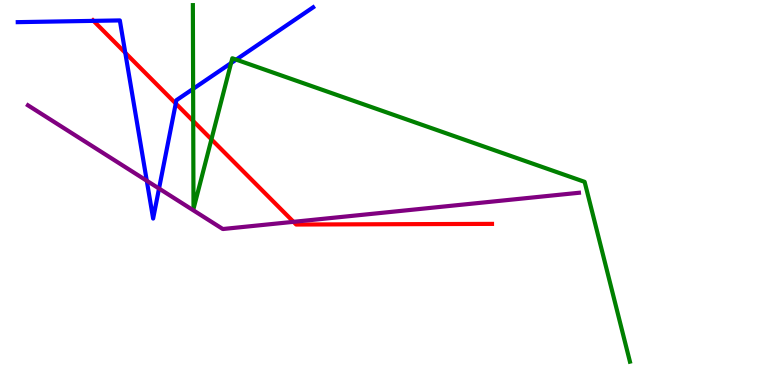[{'lines': ['blue', 'red'], 'intersections': [{'x': 1.21, 'y': 9.46}, {'x': 1.62, 'y': 8.63}, {'x': 2.27, 'y': 7.31}]}, {'lines': ['green', 'red'], 'intersections': [{'x': 2.49, 'y': 6.86}, {'x': 2.73, 'y': 6.38}]}, {'lines': ['purple', 'red'], 'intersections': [{'x': 3.79, 'y': 4.24}]}, {'lines': ['blue', 'green'], 'intersections': [{'x': 2.49, 'y': 7.69}, {'x': 2.98, 'y': 8.36}, {'x': 3.05, 'y': 8.45}]}, {'lines': ['blue', 'purple'], 'intersections': [{'x': 1.89, 'y': 5.31}, {'x': 2.05, 'y': 5.1}]}, {'lines': ['green', 'purple'], 'intersections': []}]